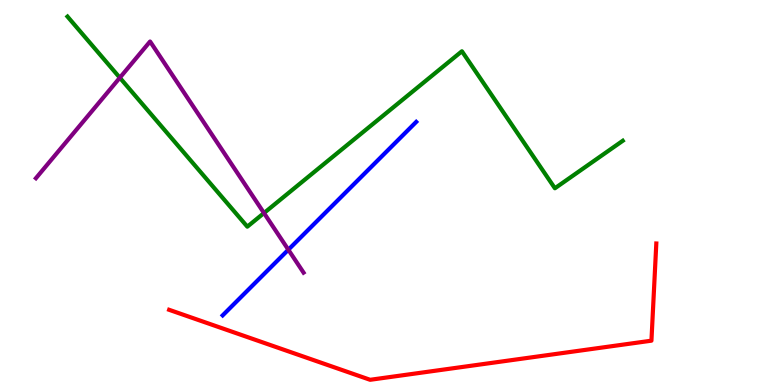[{'lines': ['blue', 'red'], 'intersections': []}, {'lines': ['green', 'red'], 'intersections': []}, {'lines': ['purple', 'red'], 'intersections': []}, {'lines': ['blue', 'green'], 'intersections': []}, {'lines': ['blue', 'purple'], 'intersections': [{'x': 3.72, 'y': 3.51}]}, {'lines': ['green', 'purple'], 'intersections': [{'x': 1.55, 'y': 7.98}, {'x': 3.41, 'y': 4.47}]}]